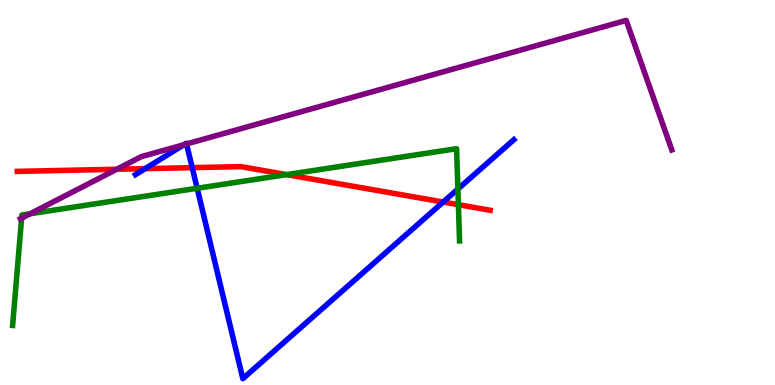[{'lines': ['blue', 'red'], 'intersections': [{'x': 1.87, 'y': 5.62}, {'x': 2.48, 'y': 5.65}, {'x': 5.72, 'y': 4.75}]}, {'lines': ['green', 'red'], 'intersections': [{'x': 3.7, 'y': 5.46}, {'x': 5.91, 'y': 4.68}]}, {'lines': ['purple', 'red'], 'intersections': [{'x': 1.51, 'y': 5.6}]}, {'lines': ['blue', 'green'], 'intersections': [{'x': 2.54, 'y': 5.11}, {'x': 5.91, 'y': 5.09}]}, {'lines': ['blue', 'purple'], 'intersections': [{'x': 2.38, 'y': 6.24}, {'x': 2.41, 'y': 6.26}]}, {'lines': ['green', 'purple'], 'intersections': [{'x': 0.279, 'y': 4.33}, {'x': 0.39, 'y': 4.45}]}]